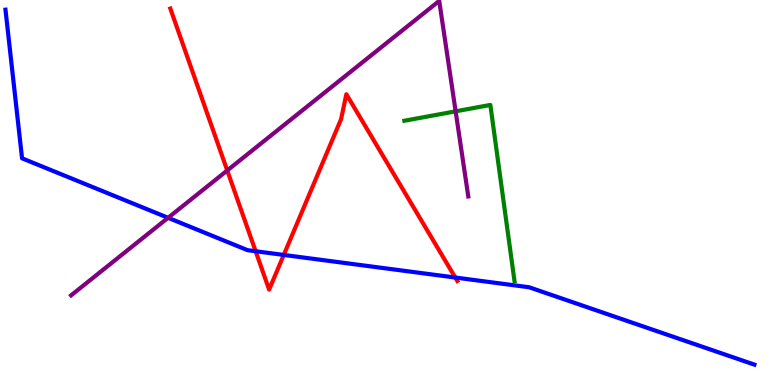[{'lines': ['blue', 'red'], 'intersections': [{'x': 3.3, 'y': 3.47}, {'x': 3.66, 'y': 3.38}, {'x': 5.87, 'y': 2.79}]}, {'lines': ['green', 'red'], 'intersections': []}, {'lines': ['purple', 'red'], 'intersections': [{'x': 2.93, 'y': 5.57}]}, {'lines': ['blue', 'green'], 'intersections': []}, {'lines': ['blue', 'purple'], 'intersections': [{'x': 2.17, 'y': 4.34}]}, {'lines': ['green', 'purple'], 'intersections': [{'x': 5.88, 'y': 7.11}]}]